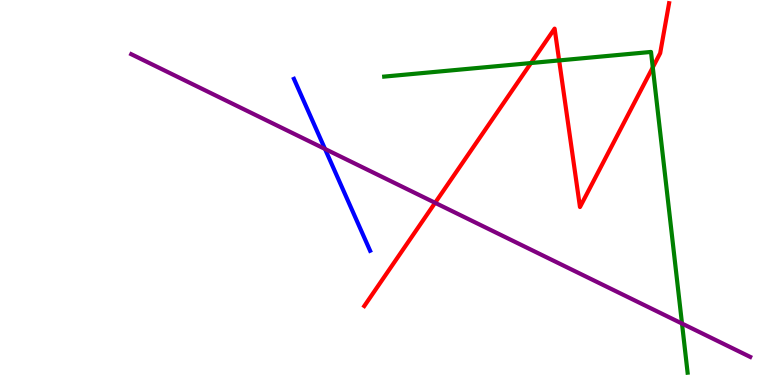[{'lines': ['blue', 'red'], 'intersections': []}, {'lines': ['green', 'red'], 'intersections': [{'x': 6.85, 'y': 8.36}, {'x': 7.21, 'y': 8.43}, {'x': 8.42, 'y': 8.25}]}, {'lines': ['purple', 'red'], 'intersections': [{'x': 5.61, 'y': 4.73}]}, {'lines': ['blue', 'green'], 'intersections': []}, {'lines': ['blue', 'purple'], 'intersections': [{'x': 4.19, 'y': 6.13}]}, {'lines': ['green', 'purple'], 'intersections': [{'x': 8.8, 'y': 1.6}]}]